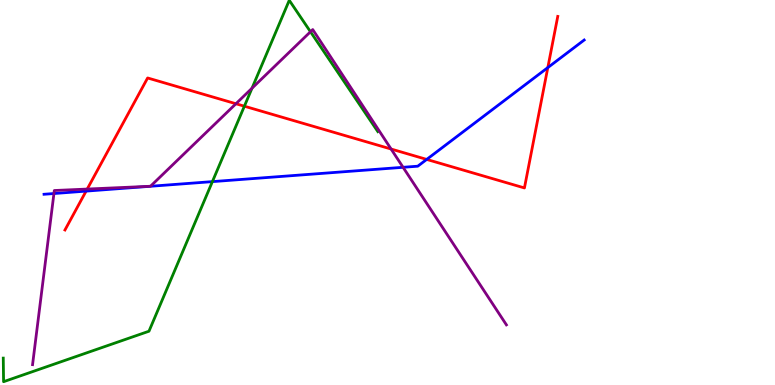[{'lines': ['blue', 'red'], 'intersections': [{'x': 1.11, 'y': 5.04}, {'x': 5.51, 'y': 5.86}, {'x': 7.07, 'y': 8.24}]}, {'lines': ['green', 'red'], 'intersections': [{'x': 3.15, 'y': 7.24}]}, {'lines': ['purple', 'red'], 'intersections': [{'x': 1.13, 'y': 5.09}, {'x': 3.04, 'y': 7.31}, {'x': 5.05, 'y': 6.13}]}, {'lines': ['blue', 'green'], 'intersections': [{'x': 2.74, 'y': 5.28}]}, {'lines': ['blue', 'purple'], 'intersections': [{'x': 0.696, 'y': 4.97}, {'x': 5.2, 'y': 5.65}]}, {'lines': ['green', 'purple'], 'intersections': [{'x': 3.25, 'y': 7.71}, {'x': 4.01, 'y': 9.18}]}]